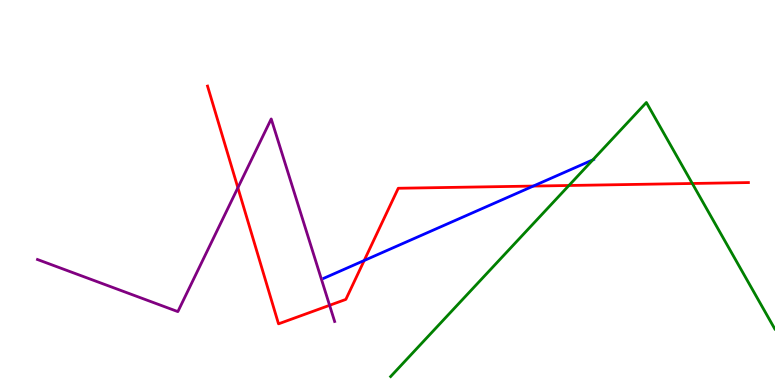[{'lines': ['blue', 'red'], 'intersections': [{'x': 4.7, 'y': 3.23}, {'x': 6.88, 'y': 5.17}]}, {'lines': ['green', 'red'], 'intersections': [{'x': 7.34, 'y': 5.18}, {'x': 8.93, 'y': 5.23}]}, {'lines': ['purple', 'red'], 'intersections': [{'x': 3.07, 'y': 5.12}, {'x': 4.25, 'y': 2.07}]}, {'lines': ['blue', 'green'], 'intersections': [{'x': 7.65, 'y': 5.85}]}, {'lines': ['blue', 'purple'], 'intersections': []}, {'lines': ['green', 'purple'], 'intersections': []}]